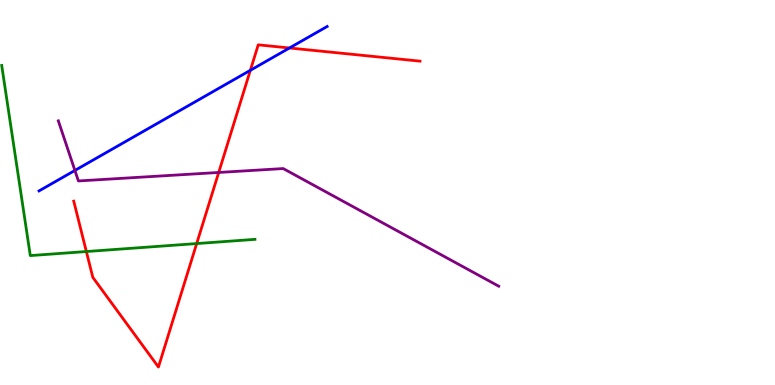[{'lines': ['blue', 'red'], 'intersections': [{'x': 3.23, 'y': 8.17}, {'x': 3.74, 'y': 8.75}]}, {'lines': ['green', 'red'], 'intersections': [{'x': 1.11, 'y': 3.47}, {'x': 2.54, 'y': 3.67}]}, {'lines': ['purple', 'red'], 'intersections': [{'x': 2.82, 'y': 5.52}]}, {'lines': ['blue', 'green'], 'intersections': []}, {'lines': ['blue', 'purple'], 'intersections': [{'x': 0.966, 'y': 5.57}]}, {'lines': ['green', 'purple'], 'intersections': []}]